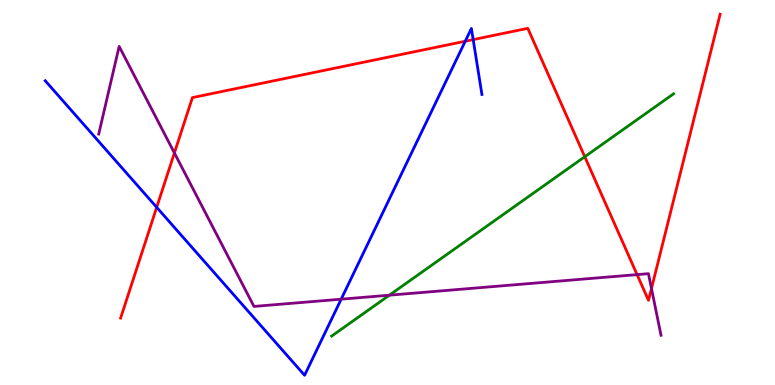[{'lines': ['blue', 'red'], 'intersections': [{'x': 2.02, 'y': 4.62}, {'x': 6.0, 'y': 8.93}, {'x': 6.11, 'y': 8.97}]}, {'lines': ['green', 'red'], 'intersections': [{'x': 7.55, 'y': 5.93}]}, {'lines': ['purple', 'red'], 'intersections': [{'x': 2.25, 'y': 6.03}, {'x': 8.22, 'y': 2.87}, {'x': 8.41, 'y': 2.51}]}, {'lines': ['blue', 'green'], 'intersections': []}, {'lines': ['blue', 'purple'], 'intersections': [{'x': 4.4, 'y': 2.23}]}, {'lines': ['green', 'purple'], 'intersections': [{'x': 5.02, 'y': 2.33}]}]